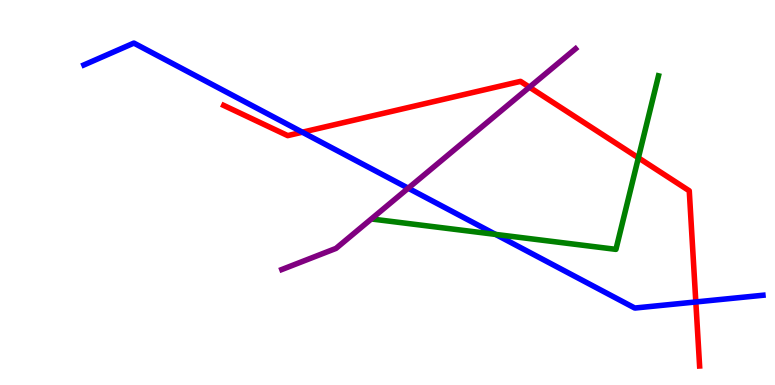[{'lines': ['blue', 'red'], 'intersections': [{'x': 3.9, 'y': 6.57}, {'x': 8.98, 'y': 2.16}]}, {'lines': ['green', 'red'], 'intersections': [{'x': 8.24, 'y': 5.9}]}, {'lines': ['purple', 'red'], 'intersections': [{'x': 6.83, 'y': 7.74}]}, {'lines': ['blue', 'green'], 'intersections': [{'x': 6.39, 'y': 3.91}]}, {'lines': ['blue', 'purple'], 'intersections': [{'x': 5.27, 'y': 5.11}]}, {'lines': ['green', 'purple'], 'intersections': []}]